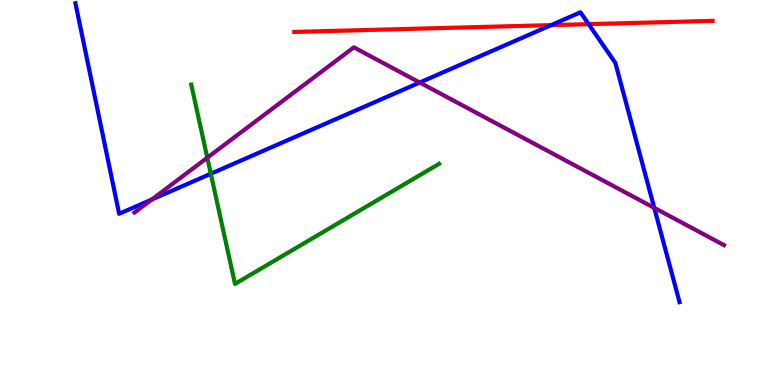[{'lines': ['blue', 'red'], 'intersections': [{'x': 7.11, 'y': 9.35}, {'x': 7.59, 'y': 9.37}]}, {'lines': ['green', 'red'], 'intersections': []}, {'lines': ['purple', 'red'], 'intersections': []}, {'lines': ['blue', 'green'], 'intersections': [{'x': 2.72, 'y': 5.49}]}, {'lines': ['blue', 'purple'], 'intersections': [{'x': 1.96, 'y': 4.82}, {'x': 5.42, 'y': 7.86}, {'x': 8.44, 'y': 4.6}]}, {'lines': ['green', 'purple'], 'intersections': [{'x': 2.67, 'y': 5.9}]}]